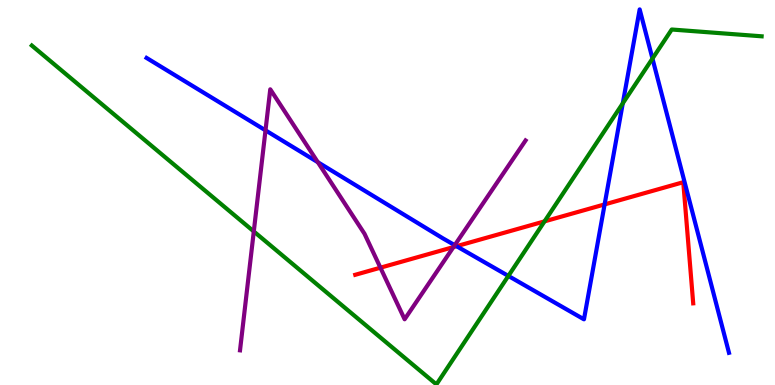[{'lines': ['blue', 'red'], 'intersections': [{'x': 5.89, 'y': 3.61}, {'x': 7.8, 'y': 4.69}]}, {'lines': ['green', 'red'], 'intersections': [{'x': 7.03, 'y': 4.25}]}, {'lines': ['purple', 'red'], 'intersections': [{'x': 4.91, 'y': 3.05}, {'x': 5.85, 'y': 3.58}]}, {'lines': ['blue', 'green'], 'intersections': [{'x': 6.56, 'y': 2.83}, {'x': 8.04, 'y': 7.32}, {'x': 8.42, 'y': 8.48}]}, {'lines': ['blue', 'purple'], 'intersections': [{'x': 3.43, 'y': 6.61}, {'x': 4.1, 'y': 5.79}, {'x': 5.87, 'y': 3.63}]}, {'lines': ['green', 'purple'], 'intersections': [{'x': 3.27, 'y': 3.99}]}]